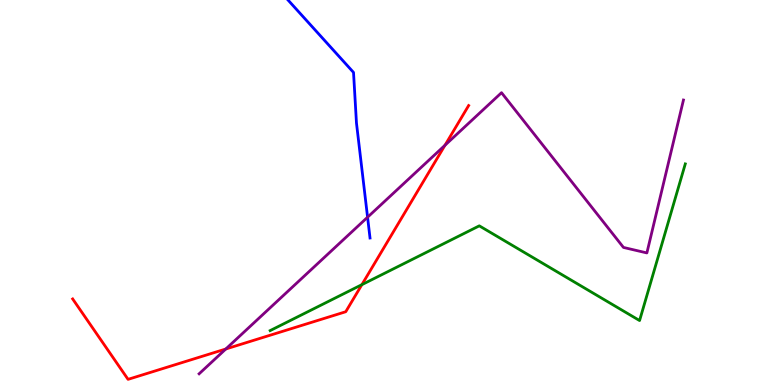[{'lines': ['blue', 'red'], 'intersections': []}, {'lines': ['green', 'red'], 'intersections': [{'x': 4.67, 'y': 2.61}]}, {'lines': ['purple', 'red'], 'intersections': [{'x': 2.91, 'y': 0.935}, {'x': 5.74, 'y': 6.23}]}, {'lines': ['blue', 'green'], 'intersections': []}, {'lines': ['blue', 'purple'], 'intersections': [{'x': 4.74, 'y': 4.36}]}, {'lines': ['green', 'purple'], 'intersections': []}]